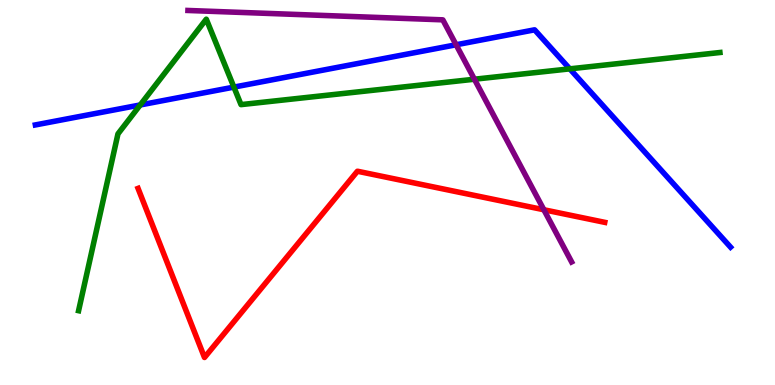[{'lines': ['blue', 'red'], 'intersections': []}, {'lines': ['green', 'red'], 'intersections': []}, {'lines': ['purple', 'red'], 'intersections': [{'x': 7.02, 'y': 4.55}]}, {'lines': ['blue', 'green'], 'intersections': [{'x': 1.81, 'y': 7.27}, {'x': 3.02, 'y': 7.74}, {'x': 7.35, 'y': 8.21}]}, {'lines': ['blue', 'purple'], 'intersections': [{'x': 5.89, 'y': 8.84}]}, {'lines': ['green', 'purple'], 'intersections': [{'x': 6.12, 'y': 7.94}]}]